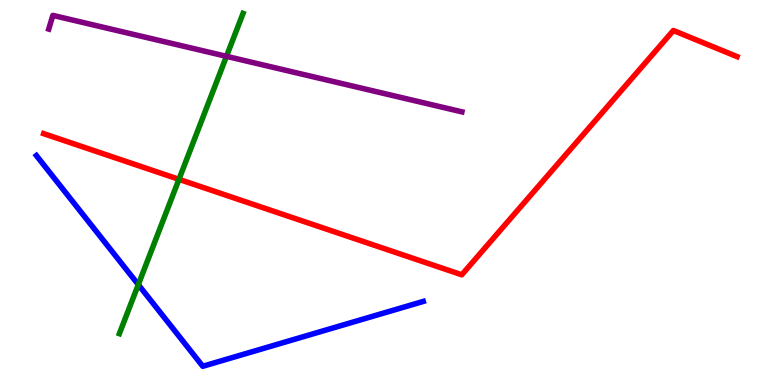[{'lines': ['blue', 'red'], 'intersections': []}, {'lines': ['green', 'red'], 'intersections': [{'x': 2.31, 'y': 5.34}]}, {'lines': ['purple', 'red'], 'intersections': []}, {'lines': ['blue', 'green'], 'intersections': [{'x': 1.78, 'y': 2.61}]}, {'lines': ['blue', 'purple'], 'intersections': []}, {'lines': ['green', 'purple'], 'intersections': [{'x': 2.92, 'y': 8.54}]}]